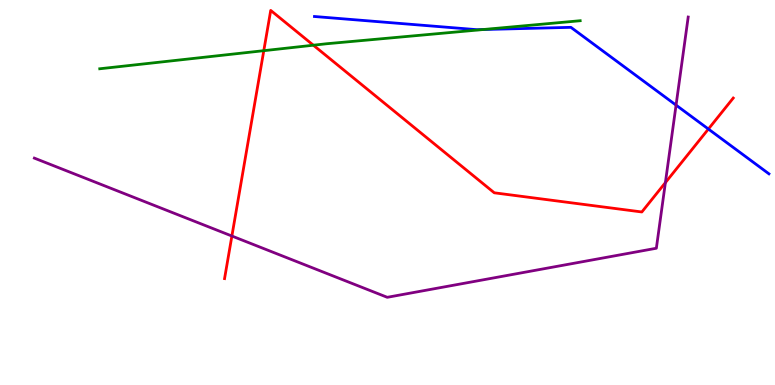[{'lines': ['blue', 'red'], 'intersections': [{'x': 9.14, 'y': 6.65}]}, {'lines': ['green', 'red'], 'intersections': [{'x': 3.4, 'y': 8.68}, {'x': 4.04, 'y': 8.83}]}, {'lines': ['purple', 'red'], 'intersections': [{'x': 2.99, 'y': 3.87}, {'x': 8.59, 'y': 5.26}]}, {'lines': ['blue', 'green'], 'intersections': [{'x': 6.24, 'y': 9.23}]}, {'lines': ['blue', 'purple'], 'intersections': [{'x': 8.72, 'y': 7.27}]}, {'lines': ['green', 'purple'], 'intersections': []}]